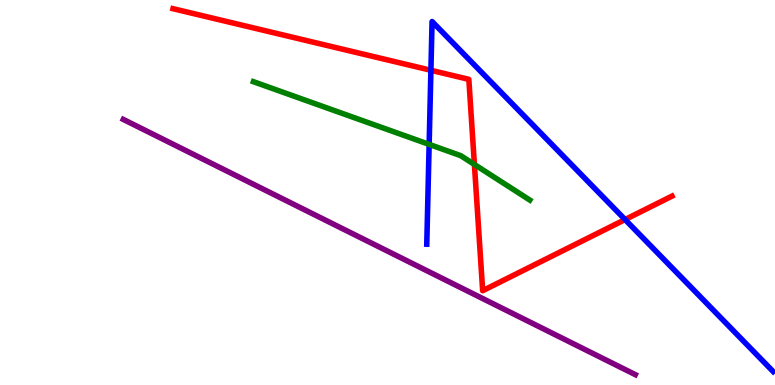[{'lines': ['blue', 'red'], 'intersections': [{'x': 5.56, 'y': 8.17}, {'x': 8.07, 'y': 4.3}]}, {'lines': ['green', 'red'], 'intersections': [{'x': 6.12, 'y': 5.73}]}, {'lines': ['purple', 'red'], 'intersections': []}, {'lines': ['blue', 'green'], 'intersections': [{'x': 5.54, 'y': 6.25}]}, {'lines': ['blue', 'purple'], 'intersections': []}, {'lines': ['green', 'purple'], 'intersections': []}]